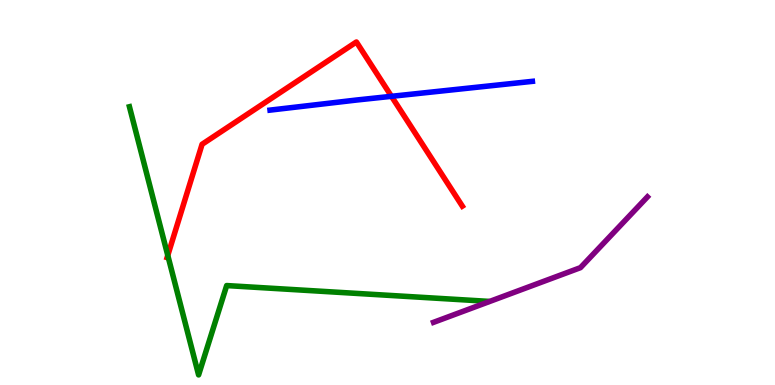[{'lines': ['blue', 'red'], 'intersections': [{'x': 5.05, 'y': 7.5}]}, {'lines': ['green', 'red'], 'intersections': [{'x': 2.16, 'y': 3.37}]}, {'lines': ['purple', 'red'], 'intersections': []}, {'lines': ['blue', 'green'], 'intersections': []}, {'lines': ['blue', 'purple'], 'intersections': []}, {'lines': ['green', 'purple'], 'intersections': []}]